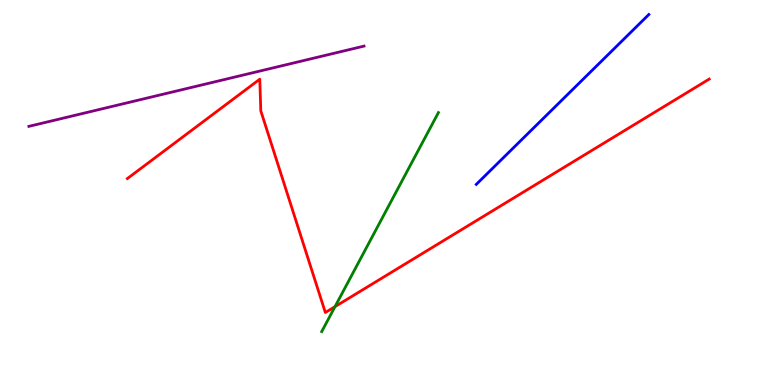[{'lines': ['blue', 'red'], 'intersections': []}, {'lines': ['green', 'red'], 'intersections': [{'x': 4.32, 'y': 2.04}]}, {'lines': ['purple', 'red'], 'intersections': []}, {'lines': ['blue', 'green'], 'intersections': []}, {'lines': ['blue', 'purple'], 'intersections': []}, {'lines': ['green', 'purple'], 'intersections': []}]